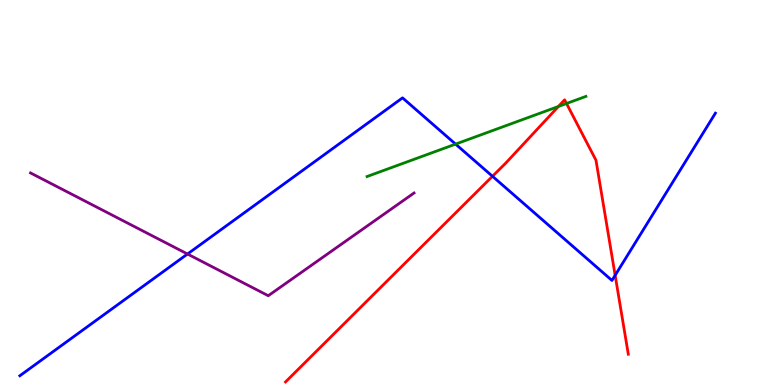[{'lines': ['blue', 'red'], 'intersections': [{'x': 6.35, 'y': 5.42}, {'x': 7.94, 'y': 2.85}]}, {'lines': ['green', 'red'], 'intersections': [{'x': 7.21, 'y': 7.23}, {'x': 7.31, 'y': 7.31}]}, {'lines': ['purple', 'red'], 'intersections': []}, {'lines': ['blue', 'green'], 'intersections': [{'x': 5.88, 'y': 6.26}]}, {'lines': ['blue', 'purple'], 'intersections': [{'x': 2.42, 'y': 3.4}]}, {'lines': ['green', 'purple'], 'intersections': []}]